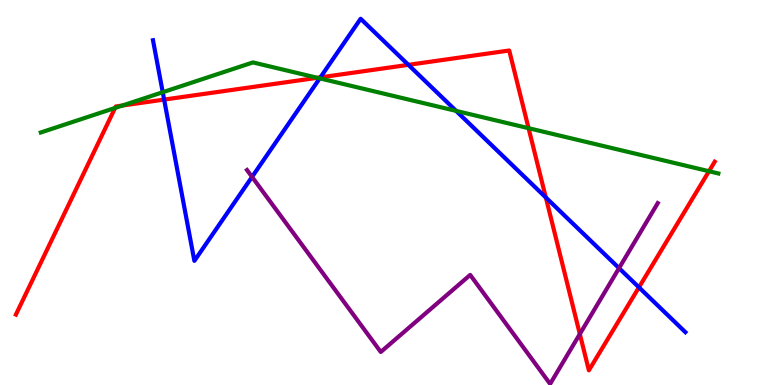[{'lines': ['blue', 'red'], 'intersections': [{'x': 2.12, 'y': 7.41}, {'x': 4.13, 'y': 7.99}, {'x': 5.27, 'y': 8.32}, {'x': 7.04, 'y': 4.87}, {'x': 8.24, 'y': 2.54}]}, {'lines': ['green', 'red'], 'intersections': [{'x': 1.49, 'y': 7.2}, {'x': 1.58, 'y': 7.26}, {'x': 4.09, 'y': 7.98}, {'x': 6.82, 'y': 6.67}, {'x': 9.15, 'y': 5.55}]}, {'lines': ['purple', 'red'], 'intersections': [{'x': 7.48, 'y': 1.32}]}, {'lines': ['blue', 'green'], 'intersections': [{'x': 2.1, 'y': 7.6}, {'x': 4.13, 'y': 7.96}, {'x': 5.89, 'y': 7.12}]}, {'lines': ['blue', 'purple'], 'intersections': [{'x': 3.25, 'y': 5.41}, {'x': 7.99, 'y': 3.04}]}, {'lines': ['green', 'purple'], 'intersections': []}]